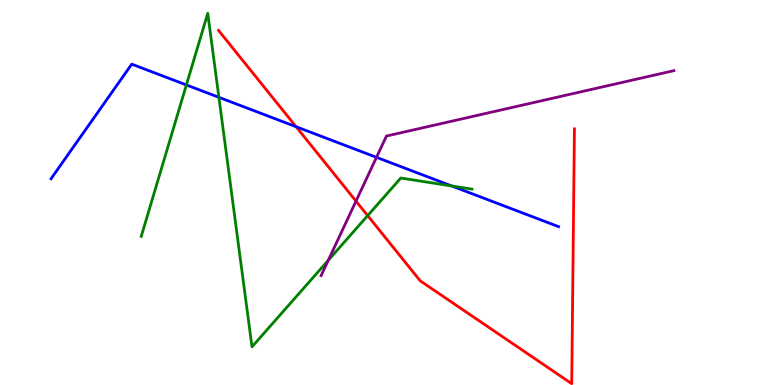[{'lines': ['blue', 'red'], 'intersections': [{'x': 3.82, 'y': 6.71}]}, {'lines': ['green', 'red'], 'intersections': [{'x': 4.74, 'y': 4.4}]}, {'lines': ['purple', 'red'], 'intersections': [{'x': 4.59, 'y': 4.78}]}, {'lines': ['blue', 'green'], 'intersections': [{'x': 2.4, 'y': 7.79}, {'x': 2.82, 'y': 7.47}, {'x': 5.83, 'y': 5.17}]}, {'lines': ['blue', 'purple'], 'intersections': [{'x': 4.86, 'y': 5.91}]}, {'lines': ['green', 'purple'], 'intersections': [{'x': 4.24, 'y': 3.24}]}]